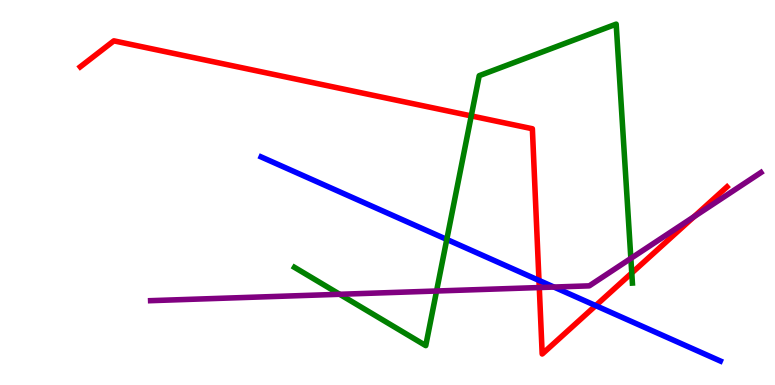[{'lines': ['blue', 'red'], 'intersections': [{'x': 6.95, 'y': 2.72}, {'x': 7.69, 'y': 2.06}]}, {'lines': ['green', 'red'], 'intersections': [{'x': 6.08, 'y': 6.99}, {'x': 8.15, 'y': 2.91}]}, {'lines': ['purple', 'red'], 'intersections': [{'x': 6.96, 'y': 2.53}, {'x': 8.95, 'y': 4.37}]}, {'lines': ['blue', 'green'], 'intersections': [{'x': 5.76, 'y': 3.78}]}, {'lines': ['blue', 'purple'], 'intersections': [{'x': 7.15, 'y': 2.54}]}, {'lines': ['green', 'purple'], 'intersections': [{'x': 4.38, 'y': 2.36}, {'x': 5.63, 'y': 2.44}, {'x': 8.14, 'y': 3.29}]}]